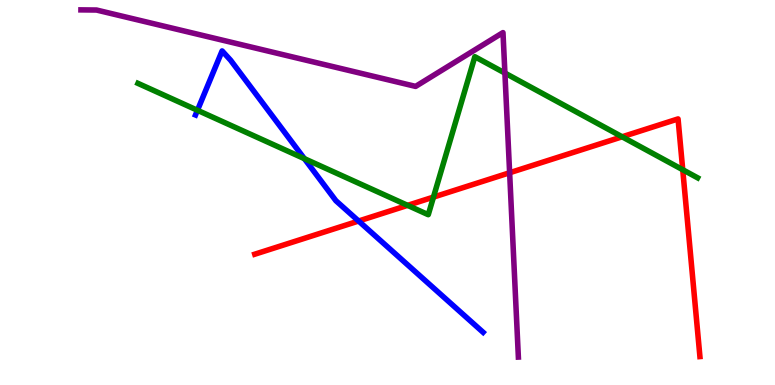[{'lines': ['blue', 'red'], 'intersections': [{'x': 4.63, 'y': 4.26}]}, {'lines': ['green', 'red'], 'intersections': [{'x': 5.26, 'y': 4.67}, {'x': 5.59, 'y': 4.88}, {'x': 8.03, 'y': 6.45}, {'x': 8.81, 'y': 5.59}]}, {'lines': ['purple', 'red'], 'intersections': [{'x': 6.58, 'y': 5.51}]}, {'lines': ['blue', 'green'], 'intersections': [{'x': 2.55, 'y': 7.14}, {'x': 3.93, 'y': 5.88}]}, {'lines': ['blue', 'purple'], 'intersections': []}, {'lines': ['green', 'purple'], 'intersections': [{'x': 6.51, 'y': 8.1}]}]